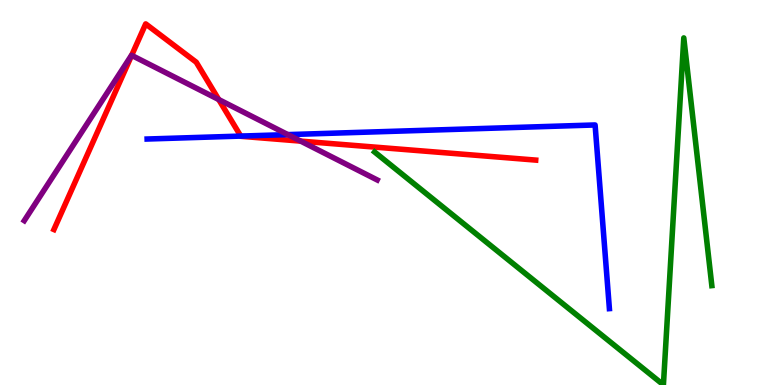[{'lines': ['blue', 'red'], 'intersections': [{'x': 3.11, 'y': 6.47}]}, {'lines': ['green', 'red'], 'intersections': []}, {'lines': ['purple', 'red'], 'intersections': [{'x': 1.7, 'y': 8.56}, {'x': 2.82, 'y': 7.41}, {'x': 3.88, 'y': 6.33}]}, {'lines': ['blue', 'green'], 'intersections': []}, {'lines': ['blue', 'purple'], 'intersections': [{'x': 3.71, 'y': 6.5}]}, {'lines': ['green', 'purple'], 'intersections': []}]